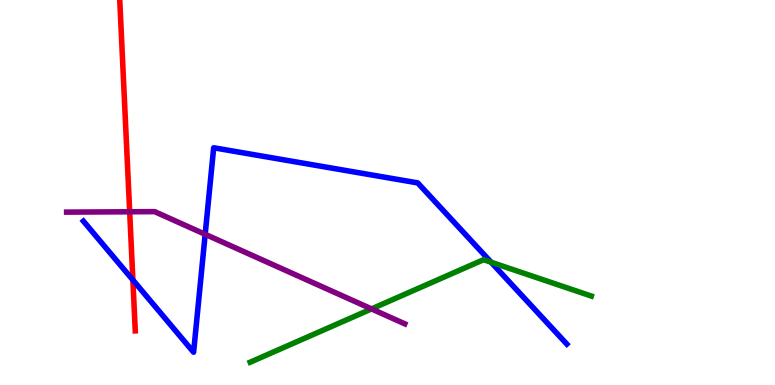[{'lines': ['blue', 'red'], 'intersections': [{'x': 1.71, 'y': 2.73}]}, {'lines': ['green', 'red'], 'intersections': []}, {'lines': ['purple', 'red'], 'intersections': [{'x': 1.67, 'y': 4.5}]}, {'lines': ['blue', 'green'], 'intersections': [{'x': 6.34, 'y': 3.19}]}, {'lines': ['blue', 'purple'], 'intersections': [{'x': 2.65, 'y': 3.91}]}, {'lines': ['green', 'purple'], 'intersections': [{'x': 4.79, 'y': 1.98}]}]